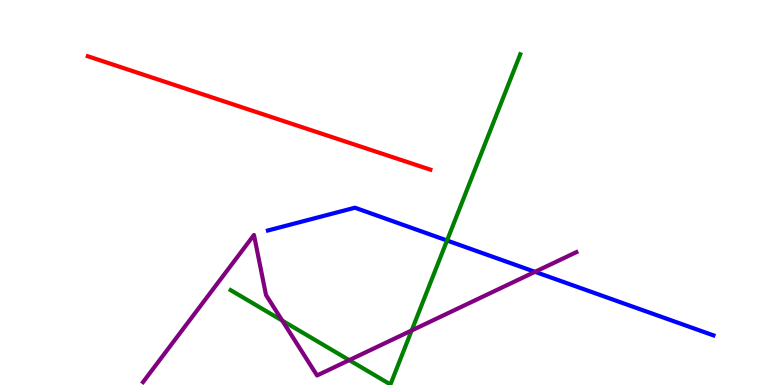[{'lines': ['blue', 'red'], 'intersections': []}, {'lines': ['green', 'red'], 'intersections': []}, {'lines': ['purple', 'red'], 'intersections': []}, {'lines': ['blue', 'green'], 'intersections': [{'x': 5.77, 'y': 3.75}]}, {'lines': ['blue', 'purple'], 'intersections': [{'x': 6.9, 'y': 2.94}]}, {'lines': ['green', 'purple'], 'intersections': [{'x': 3.64, 'y': 1.67}, {'x': 4.51, 'y': 0.646}, {'x': 5.31, 'y': 1.42}]}]